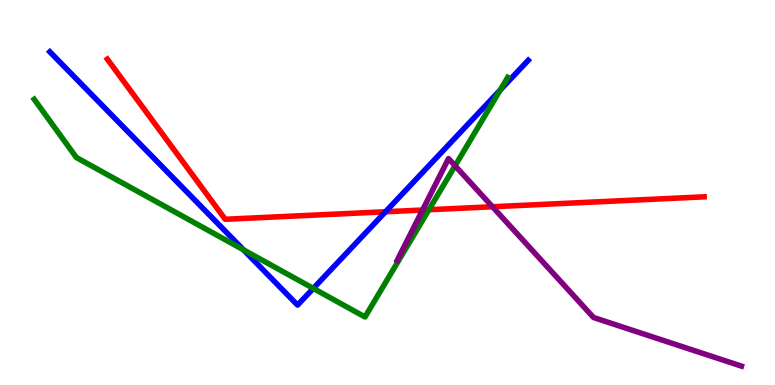[{'lines': ['blue', 'red'], 'intersections': [{'x': 4.97, 'y': 4.5}]}, {'lines': ['green', 'red'], 'intersections': [{'x': 5.53, 'y': 4.55}]}, {'lines': ['purple', 'red'], 'intersections': [{'x': 5.45, 'y': 4.54}, {'x': 6.35, 'y': 4.63}]}, {'lines': ['blue', 'green'], 'intersections': [{'x': 3.14, 'y': 3.51}, {'x': 4.04, 'y': 2.51}, {'x': 6.45, 'y': 7.66}]}, {'lines': ['blue', 'purple'], 'intersections': []}, {'lines': ['green', 'purple'], 'intersections': [{'x': 5.87, 'y': 5.69}]}]